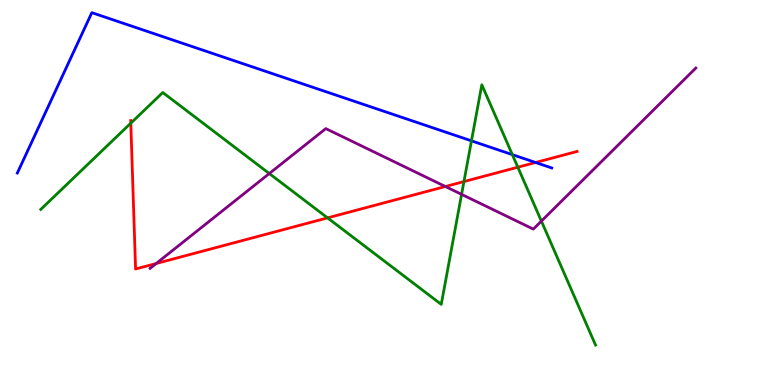[{'lines': ['blue', 'red'], 'intersections': [{'x': 6.91, 'y': 5.78}]}, {'lines': ['green', 'red'], 'intersections': [{'x': 1.69, 'y': 6.8}, {'x': 4.23, 'y': 4.34}, {'x': 5.99, 'y': 5.28}, {'x': 6.68, 'y': 5.66}]}, {'lines': ['purple', 'red'], 'intersections': [{'x': 2.02, 'y': 3.16}, {'x': 5.75, 'y': 5.16}]}, {'lines': ['blue', 'green'], 'intersections': [{'x': 6.08, 'y': 6.34}, {'x': 6.61, 'y': 5.98}]}, {'lines': ['blue', 'purple'], 'intersections': []}, {'lines': ['green', 'purple'], 'intersections': [{'x': 3.47, 'y': 5.49}, {'x': 5.96, 'y': 4.95}, {'x': 6.99, 'y': 4.26}]}]